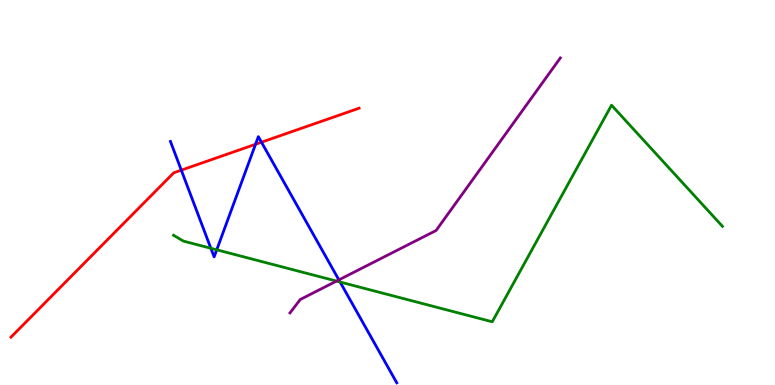[{'lines': ['blue', 'red'], 'intersections': [{'x': 2.34, 'y': 5.58}, {'x': 3.3, 'y': 6.25}, {'x': 3.37, 'y': 6.31}]}, {'lines': ['green', 'red'], 'intersections': []}, {'lines': ['purple', 'red'], 'intersections': []}, {'lines': ['blue', 'green'], 'intersections': [{'x': 2.72, 'y': 3.55}, {'x': 2.8, 'y': 3.51}, {'x': 4.39, 'y': 2.67}]}, {'lines': ['blue', 'purple'], 'intersections': [{'x': 4.37, 'y': 2.73}]}, {'lines': ['green', 'purple'], 'intersections': [{'x': 4.34, 'y': 2.7}]}]